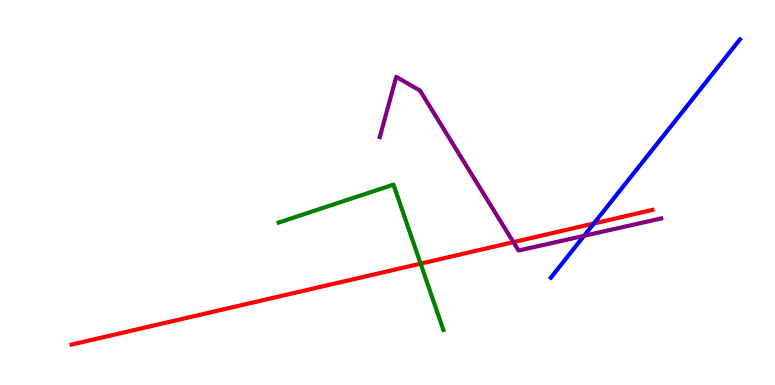[{'lines': ['blue', 'red'], 'intersections': [{'x': 7.66, 'y': 4.19}]}, {'lines': ['green', 'red'], 'intersections': [{'x': 5.43, 'y': 3.15}]}, {'lines': ['purple', 'red'], 'intersections': [{'x': 6.62, 'y': 3.71}]}, {'lines': ['blue', 'green'], 'intersections': []}, {'lines': ['blue', 'purple'], 'intersections': [{'x': 7.54, 'y': 3.88}]}, {'lines': ['green', 'purple'], 'intersections': []}]